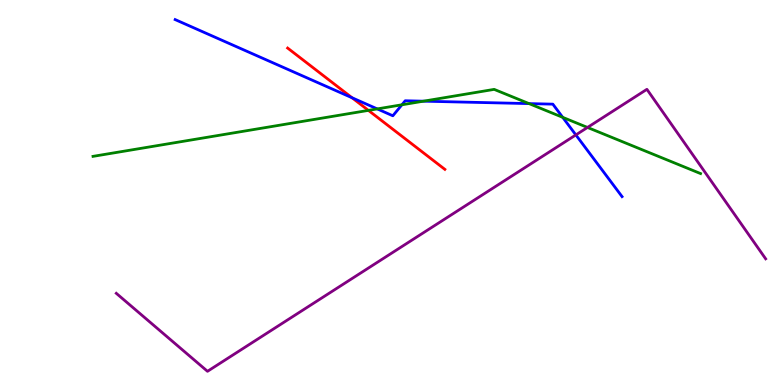[{'lines': ['blue', 'red'], 'intersections': [{'x': 4.54, 'y': 7.46}]}, {'lines': ['green', 'red'], 'intersections': [{'x': 4.75, 'y': 7.13}]}, {'lines': ['purple', 'red'], 'intersections': []}, {'lines': ['blue', 'green'], 'intersections': [{'x': 4.87, 'y': 7.17}, {'x': 5.19, 'y': 7.28}, {'x': 5.46, 'y': 7.37}, {'x': 6.83, 'y': 7.31}, {'x': 7.26, 'y': 6.95}]}, {'lines': ['blue', 'purple'], 'intersections': [{'x': 7.43, 'y': 6.5}]}, {'lines': ['green', 'purple'], 'intersections': [{'x': 7.58, 'y': 6.69}]}]